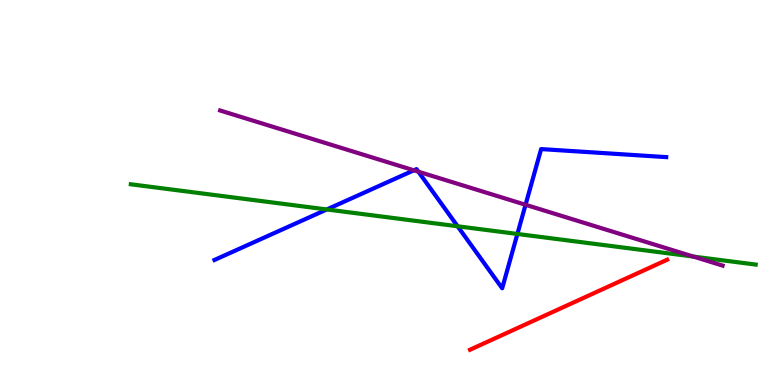[{'lines': ['blue', 'red'], 'intersections': []}, {'lines': ['green', 'red'], 'intersections': []}, {'lines': ['purple', 'red'], 'intersections': []}, {'lines': ['blue', 'green'], 'intersections': [{'x': 4.22, 'y': 4.56}, {'x': 5.9, 'y': 4.12}, {'x': 6.68, 'y': 3.92}]}, {'lines': ['blue', 'purple'], 'intersections': [{'x': 5.34, 'y': 5.58}, {'x': 5.4, 'y': 5.54}, {'x': 6.78, 'y': 4.68}]}, {'lines': ['green', 'purple'], 'intersections': [{'x': 8.95, 'y': 3.34}]}]